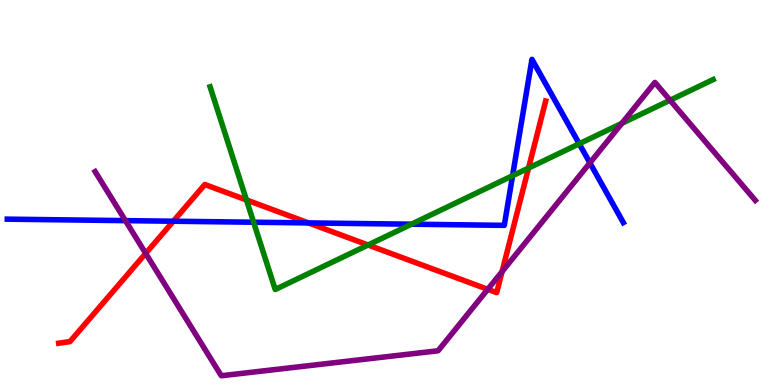[{'lines': ['blue', 'red'], 'intersections': [{'x': 2.24, 'y': 4.25}, {'x': 3.98, 'y': 4.21}]}, {'lines': ['green', 'red'], 'intersections': [{'x': 3.18, 'y': 4.81}, {'x': 4.75, 'y': 3.64}, {'x': 6.82, 'y': 5.63}]}, {'lines': ['purple', 'red'], 'intersections': [{'x': 1.88, 'y': 3.42}, {'x': 6.29, 'y': 2.49}, {'x': 6.48, 'y': 2.95}]}, {'lines': ['blue', 'green'], 'intersections': [{'x': 3.27, 'y': 4.23}, {'x': 5.31, 'y': 4.18}, {'x': 6.61, 'y': 5.44}, {'x': 7.47, 'y': 6.27}]}, {'lines': ['blue', 'purple'], 'intersections': [{'x': 1.62, 'y': 4.27}, {'x': 7.61, 'y': 5.77}]}, {'lines': ['green', 'purple'], 'intersections': [{'x': 8.02, 'y': 6.8}, {'x': 8.65, 'y': 7.4}]}]